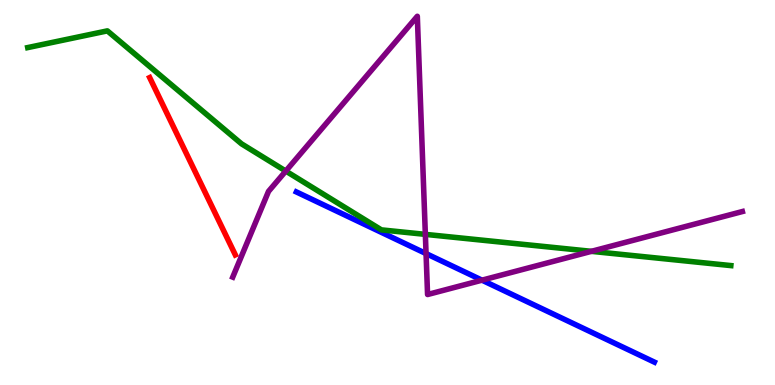[{'lines': ['blue', 'red'], 'intersections': []}, {'lines': ['green', 'red'], 'intersections': []}, {'lines': ['purple', 'red'], 'intersections': []}, {'lines': ['blue', 'green'], 'intersections': []}, {'lines': ['blue', 'purple'], 'intersections': [{'x': 5.5, 'y': 3.41}, {'x': 6.22, 'y': 2.72}]}, {'lines': ['green', 'purple'], 'intersections': [{'x': 3.69, 'y': 5.56}, {'x': 5.49, 'y': 3.91}, {'x': 7.63, 'y': 3.47}]}]